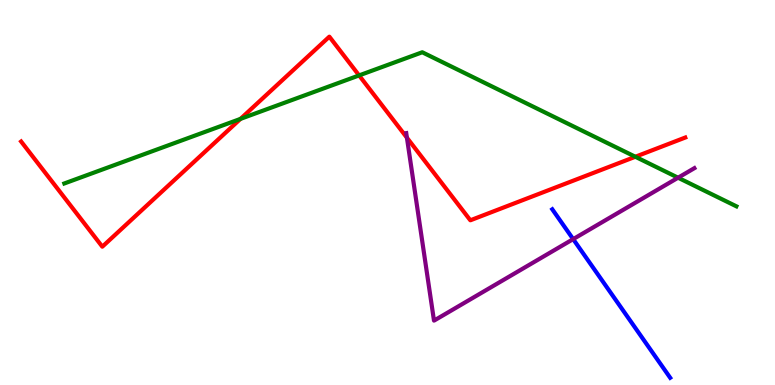[{'lines': ['blue', 'red'], 'intersections': []}, {'lines': ['green', 'red'], 'intersections': [{'x': 3.1, 'y': 6.91}, {'x': 4.63, 'y': 8.04}, {'x': 8.2, 'y': 5.93}]}, {'lines': ['purple', 'red'], 'intersections': [{'x': 5.25, 'y': 6.42}]}, {'lines': ['blue', 'green'], 'intersections': []}, {'lines': ['blue', 'purple'], 'intersections': [{'x': 7.4, 'y': 3.79}]}, {'lines': ['green', 'purple'], 'intersections': [{'x': 8.75, 'y': 5.38}]}]